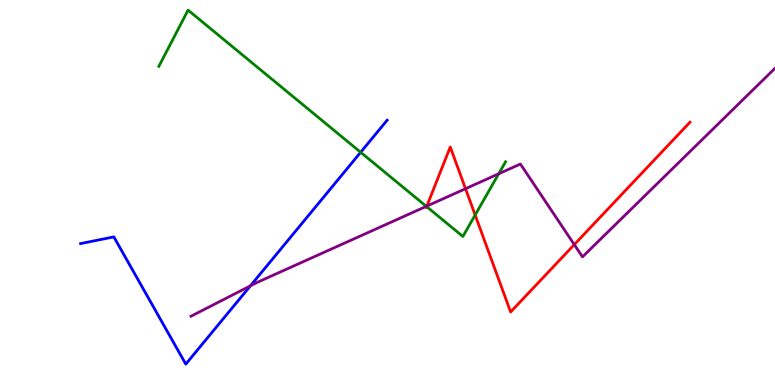[{'lines': ['blue', 'red'], 'intersections': []}, {'lines': ['green', 'red'], 'intersections': [{'x': 5.5, 'y': 4.63}, {'x': 6.13, 'y': 4.42}]}, {'lines': ['purple', 'red'], 'intersections': [{'x': 5.51, 'y': 4.65}, {'x': 6.01, 'y': 5.1}, {'x': 7.41, 'y': 3.65}]}, {'lines': ['blue', 'green'], 'intersections': [{'x': 4.65, 'y': 6.04}]}, {'lines': ['blue', 'purple'], 'intersections': [{'x': 3.23, 'y': 2.58}]}, {'lines': ['green', 'purple'], 'intersections': [{'x': 5.5, 'y': 4.64}, {'x': 6.43, 'y': 5.49}]}]